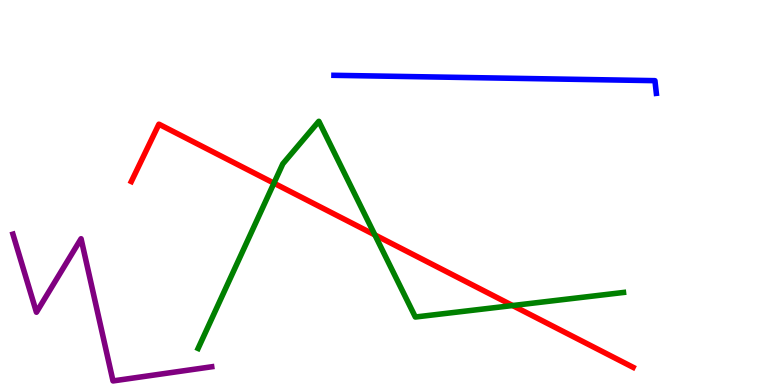[{'lines': ['blue', 'red'], 'intersections': []}, {'lines': ['green', 'red'], 'intersections': [{'x': 3.53, 'y': 5.24}, {'x': 4.84, 'y': 3.9}, {'x': 6.61, 'y': 2.06}]}, {'lines': ['purple', 'red'], 'intersections': []}, {'lines': ['blue', 'green'], 'intersections': []}, {'lines': ['blue', 'purple'], 'intersections': []}, {'lines': ['green', 'purple'], 'intersections': []}]